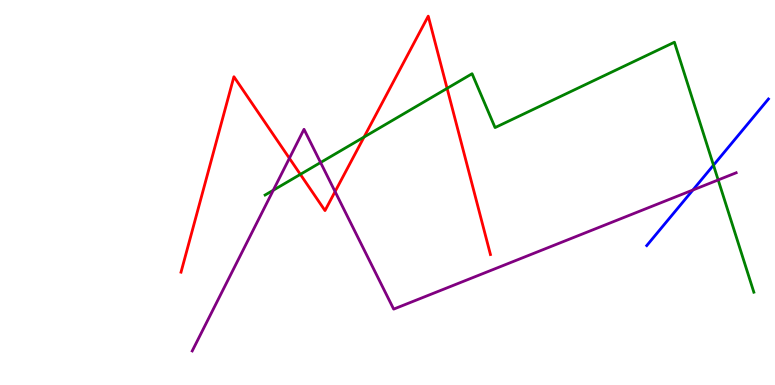[{'lines': ['blue', 'red'], 'intersections': []}, {'lines': ['green', 'red'], 'intersections': [{'x': 3.88, 'y': 5.47}, {'x': 4.7, 'y': 6.44}, {'x': 5.77, 'y': 7.7}]}, {'lines': ['purple', 'red'], 'intersections': [{'x': 3.73, 'y': 5.89}, {'x': 4.32, 'y': 5.02}]}, {'lines': ['blue', 'green'], 'intersections': [{'x': 9.21, 'y': 5.71}]}, {'lines': ['blue', 'purple'], 'intersections': [{'x': 8.94, 'y': 5.06}]}, {'lines': ['green', 'purple'], 'intersections': [{'x': 3.53, 'y': 5.06}, {'x': 4.14, 'y': 5.78}, {'x': 9.27, 'y': 5.33}]}]